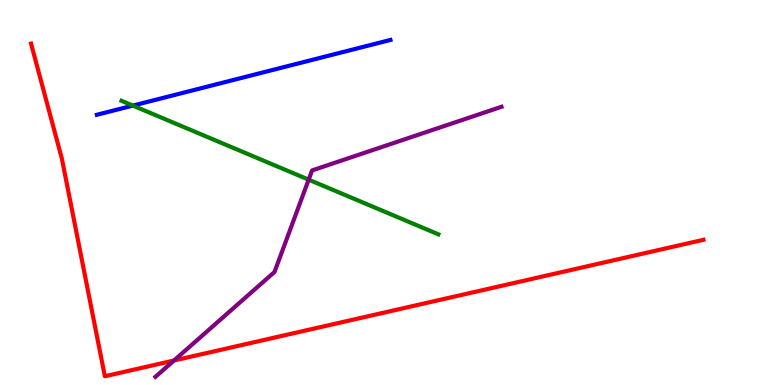[{'lines': ['blue', 'red'], 'intersections': []}, {'lines': ['green', 'red'], 'intersections': []}, {'lines': ['purple', 'red'], 'intersections': [{'x': 2.24, 'y': 0.636}]}, {'lines': ['blue', 'green'], 'intersections': [{'x': 1.71, 'y': 7.26}]}, {'lines': ['blue', 'purple'], 'intersections': []}, {'lines': ['green', 'purple'], 'intersections': [{'x': 3.98, 'y': 5.33}]}]